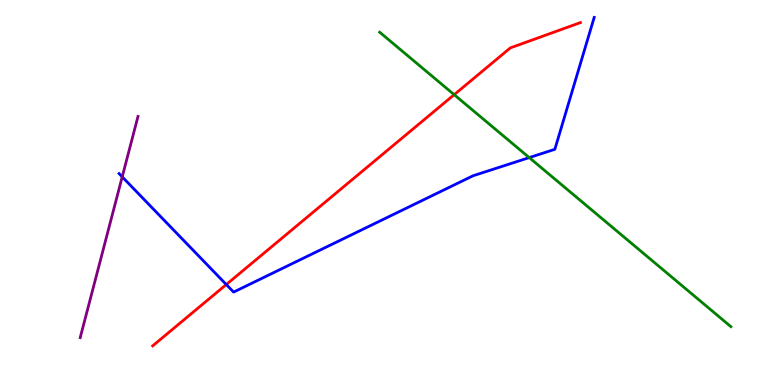[{'lines': ['blue', 'red'], 'intersections': [{'x': 2.92, 'y': 2.61}]}, {'lines': ['green', 'red'], 'intersections': [{'x': 5.86, 'y': 7.54}]}, {'lines': ['purple', 'red'], 'intersections': []}, {'lines': ['blue', 'green'], 'intersections': [{'x': 6.83, 'y': 5.91}]}, {'lines': ['blue', 'purple'], 'intersections': [{'x': 1.58, 'y': 5.41}]}, {'lines': ['green', 'purple'], 'intersections': []}]